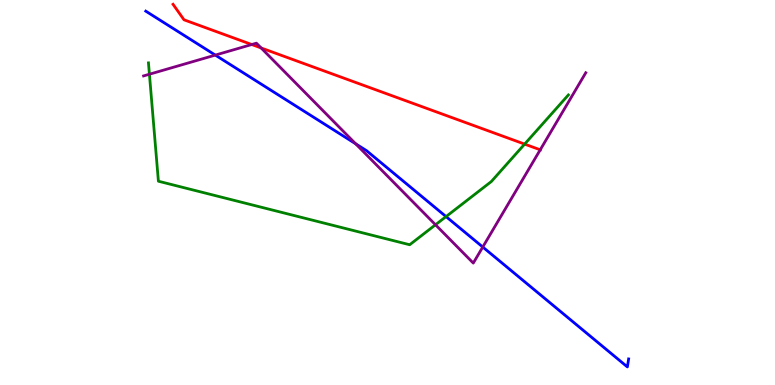[{'lines': ['blue', 'red'], 'intersections': []}, {'lines': ['green', 'red'], 'intersections': [{'x': 6.77, 'y': 6.26}]}, {'lines': ['purple', 'red'], 'intersections': [{'x': 3.25, 'y': 8.84}, {'x': 3.37, 'y': 8.75}, {'x': 6.97, 'y': 6.11}]}, {'lines': ['blue', 'green'], 'intersections': [{'x': 5.76, 'y': 4.37}]}, {'lines': ['blue', 'purple'], 'intersections': [{'x': 2.78, 'y': 8.57}, {'x': 4.59, 'y': 6.27}, {'x': 6.23, 'y': 3.58}]}, {'lines': ['green', 'purple'], 'intersections': [{'x': 1.93, 'y': 8.07}, {'x': 5.62, 'y': 4.16}]}]